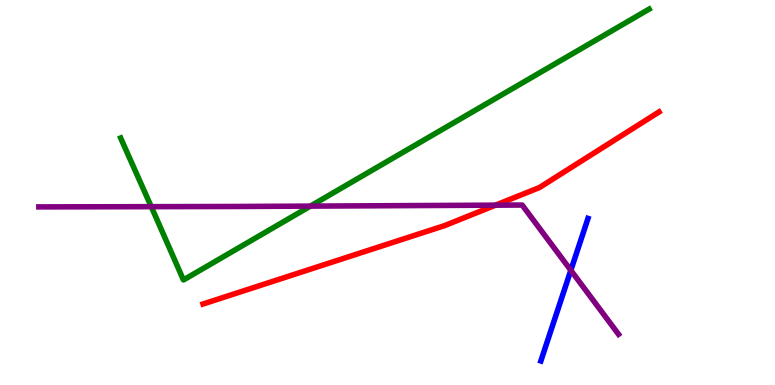[{'lines': ['blue', 'red'], 'intersections': []}, {'lines': ['green', 'red'], 'intersections': []}, {'lines': ['purple', 'red'], 'intersections': [{'x': 6.39, 'y': 4.67}]}, {'lines': ['blue', 'green'], 'intersections': []}, {'lines': ['blue', 'purple'], 'intersections': [{'x': 7.37, 'y': 2.98}]}, {'lines': ['green', 'purple'], 'intersections': [{'x': 1.95, 'y': 4.63}, {'x': 4.01, 'y': 4.65}]}]